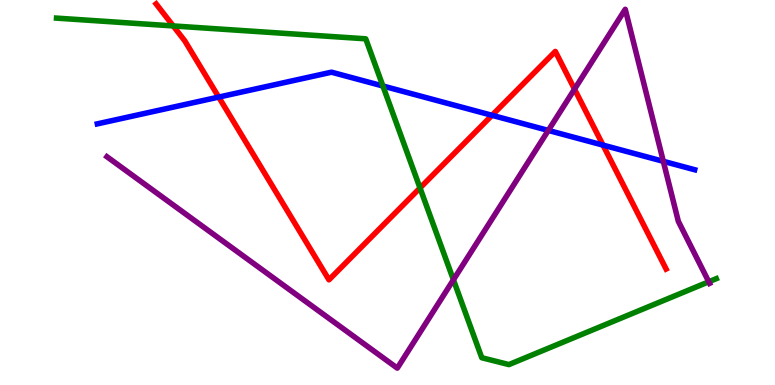[{'lines': ['blue', 'red'], 'intersections': [{'x': 2.82, 'y': 7.48}, {'x': 6.35, 'y': 7.0}, {'x': 7.78, 'y': 6.23}]}, {'lines': ['green', 'red'], 'intersections': [{'x': 2.23, 'y': 9.33}, {'x': 5.42, 'y': 5.12}]}, {'lines': ['purple', 'red'], 'intersections': [{'x': 7.41, 'y': 7.68}]}, {'lines': ['blue', 'green'], 'intersections': [{'x': 4.94, 'y': 7.77}]}, {'lines': ['blue', 'purple'], 'intersections': [{'x': 7.07, 'y': 6.61}, {'x': 8.56, 'y': 5.81}]}, {'lines': ['green', 'purple'], 'intersections': [{'x': 5.85, 'y': 2.73}, {'x': 9.15, 'y': 2.68}]}]